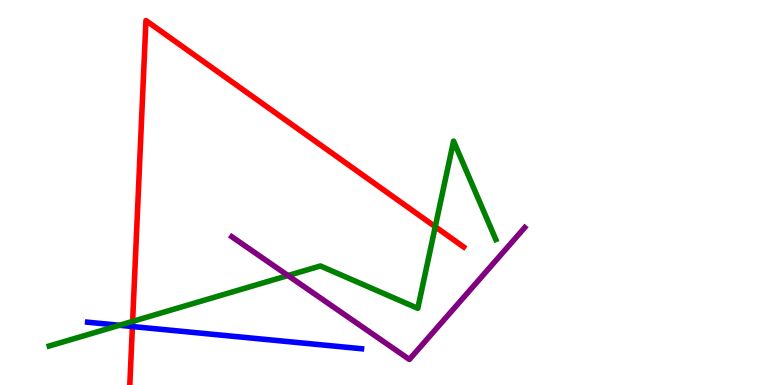[{'lines': ['blue', 'red'], 'intersections': [{'x': 1.71, 'y': 1.52}]}, {'lines': ['green', 'red'], 'intersections': [{'x': 1.71, 'y': 1.65}, {'x': 5.62, 'y': 4.11}]}, {'lines': ['purple', 'red'], 'intersections': []}, {'lines': ['blue', 'green'], 'intersections': [{'x': 1.54, 'y': 1.55}]}, {'lines': ['blue', 'purple'], 'intersections': []}, {'lines': ['green', 'purple'], 'intersections': [{'x': 3.72, 'y': 2.84}]}]